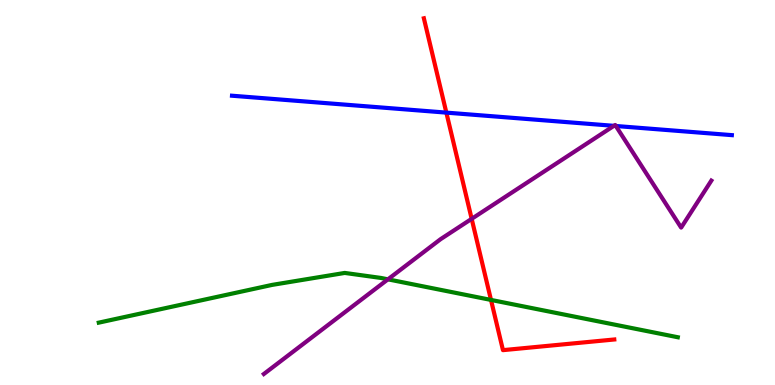[{'lines': ['blue', 'red'], 'intersections': [{'x': 5.76, 'y': 7.07}]}, {'lines': ['green', 'red'], 'intersections': [{'x': 6.34, 'y': 2.21}]}, {'lines': ['purple', 'red'], 'intersections': [{'x': 6.09, 'y': 4.32}]}, {'lines': ['blue', 'green'], 'intersections': []}, {'lines': ['blue', 'purple'], 'intersections': [{'x': 7.92, 'y': 6.73}, {'x': 7.95, 'y': 6.73}]}, {'lines': ['green', 'purple'], 'intersections': [{'x': 5.01, 'y': 2.74}]}]